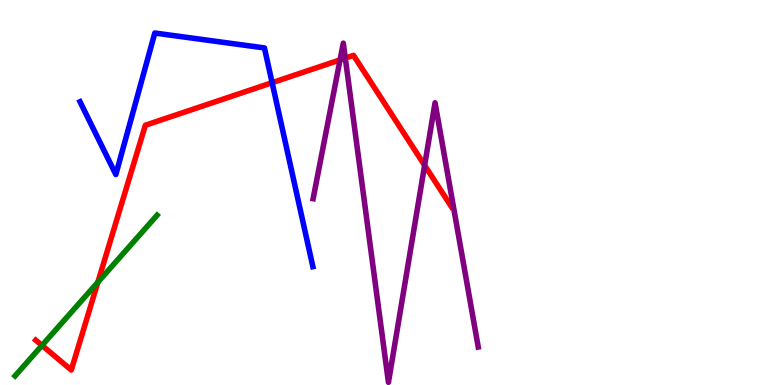[{'lines': ['blue', 'red'], 'intersections': [{'x': 3.51, 'y': 7.85}]}, {'lines': ['green', 'red'], 'intersections': [{'x': 0.542, 'y': 1.03}, {'x': 1.26, 'y': 2.67}]}, {'lines': ['purple', 'red'], 'intersections': [{'x': 4.39, 'y': 8.44}, {'x': 4.46, 'y': 8.49}, {'x': 5.48, 'y': 5.71}]}, {'lines': ['blue', 'green'], 'intersections': []}, {'lines': ['blue', 'purple'], 'intersections': []}, {'lines': ['green', 'purple'], 'intersections': []}]